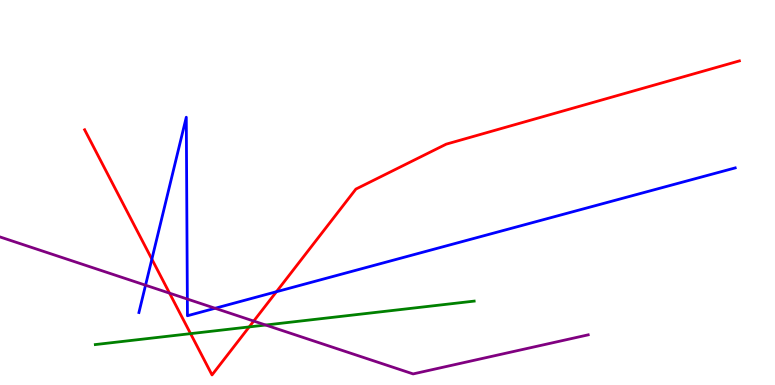[{'lines': ['blue', 'red'], 'intersections': [{'x': 1.96, 'y': 3.27}, {'x': 3.57, 'y': 2.42}]}, {'lines': ['green', 'red'], 'intersections': [{'x': 2.46, 'y': 1.33}, {'x': 3.22, 'y': 1.51}]}, {'lines': ['purple', 'red'], 'intersections': [{'x': 2.19, 'y': 2.39}, {'x': 3.27, 'y': 1.66}]}, {'lines': ['blue', 'green'], 'intersections': []}, {'lines': ['blue', 'purple'], 'intersections': [{'x': 1.88, 'y': 2.59}, {'x': 2.42, 'y': 2.23}, {'x': 2.78, 'y': 1.99}]}, {'lines': ['green', 'purple'], 'intersections': [{'x': 3.43, 'y': 1.56}]}]